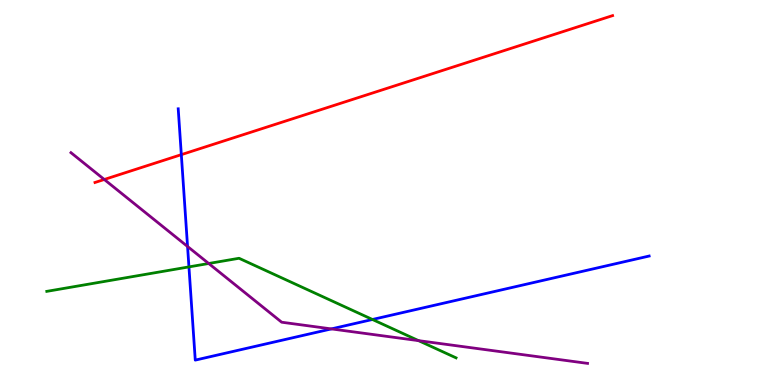[{'lines': ['blue', 'red'], 'intersections': [{'x': 2.34, 'y': 5.98}]}, {'lines': ['green', 'red'], 'intersections': []}, {'lines': ['purple', 'red'], 'intersections': [{'x': 1.35, 'y': 5.34}]}, {'lines': ['blue', 'green'], 'intersections': [{'x': 2.44, 'y': 3.07}, {'x': 4.81, 'y': 1.7}]}, {'lines': ['blue', 'purple'], 'intersections': [{'x': 2.42, 'y': 3.6}, {'x': 4.28, 'y': 1.46}]}, {'lines': ['green', 'purple'], 'intersections': [{'x': 2.69, 'y': 3.16}, {'x': 5.4, 'y': 1.15}]}]